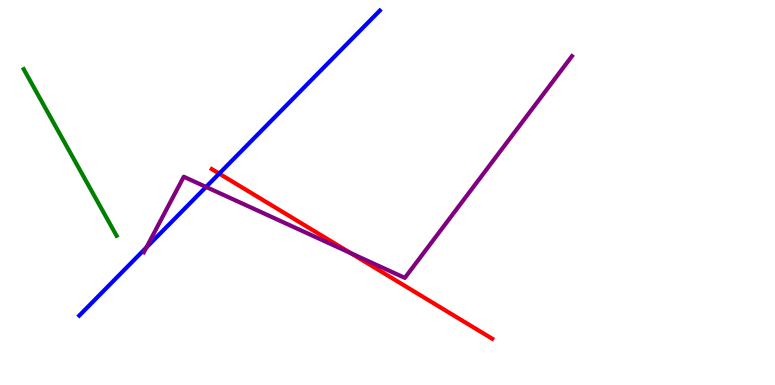[{'lines': ['blue', 'red'], 'intersections': [{'x': 2.83, 'y': 5.49}]}, {'lines': ['green', 'red'], 'intersections': []}, {'lines': ['purple', 'red'], 'intersections': [{'x': 4.52, 'y': 3.43}]}, {'lines': ['blue', 'green'], 'intersections': []}, {'lines': ['blue', 'purple'], 'intersections': [{'x': 1.89, 'y': 3.57}, {'x': 2.66, 'y': 5.14}]}, {'lines': ['green', 'purple'], 'intersections': []}]